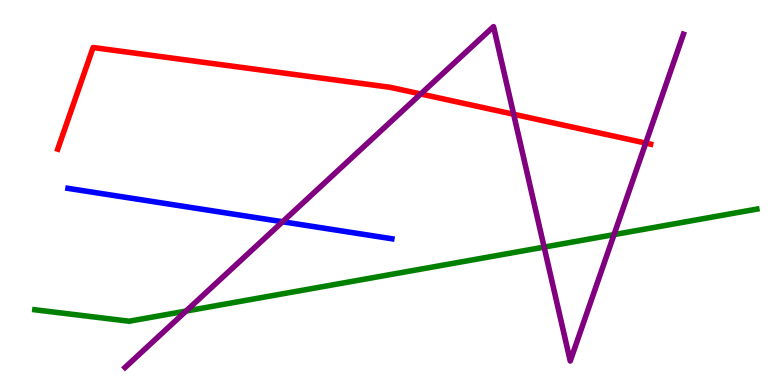[{'lines': ['blue', 'red'], 'intersections': []}, {'lines': ['green', 'red'], 'intersections': []}, {'lines': ['purple', 'red'], 'intersections': [{'x': 5.43, 'y': 7.56}, {'x': 6.63, 'y': 7.03}, {'x': 8.33, 'y': 6.28}]}, {'lines': ['blue', 'green'], 'intersections': []}, {'lines': ['blue', 'purple'], 'intersections': [{'x': 3.65, 'y': 4.24}]}, {'lines': ['green', 'purple'], 'intersections': [{'x': 2.4, 'y': 1.92}, {'x': 7.02, 'y': 3.58}, {'x': 7.92, 'y': 3.91}]}]